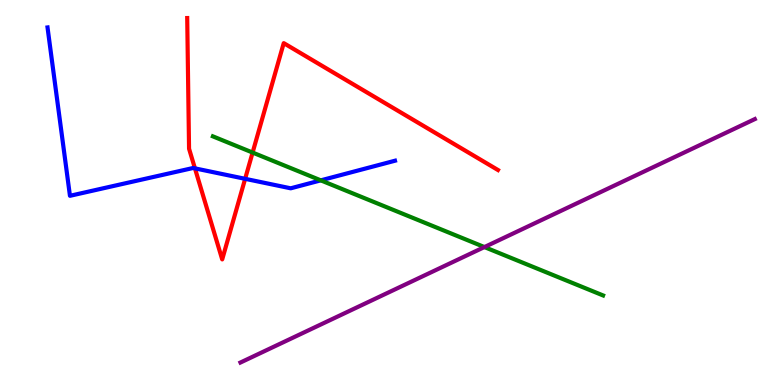[{'lines': ['blue', 'red'], 'intersections': [{'x': 2.52, 'y': 5.63}, {'x': 3.16, 'y': 5.36}]}, {'lines': ['green', 'red'], 'intersections': [{'x': 3.26, 'y': 6.04}]}, {'lines': ['purple', 'red'], 'intersections': []}, {'lines': ['blue', 'green'], 'intersections': [{'x': 4.14, 'y': 5.32}]}, {'lines': ['blue', 'purple'], 'intersections': []}, {'lines': ['green', 'purple'], 'intersections': [{'x': 6.25, 'y': 3.58}]}]